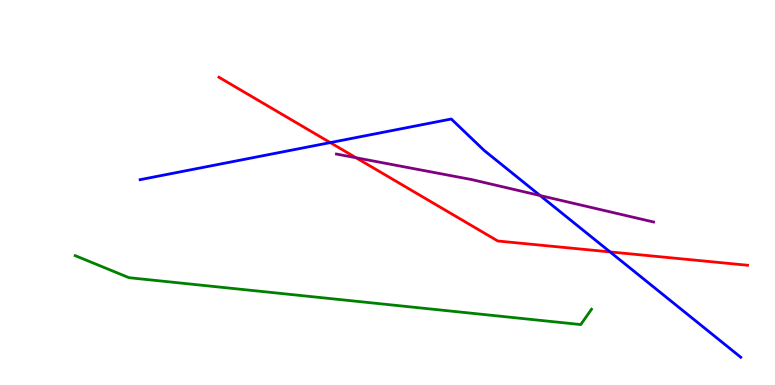[{'lines': ['blue', 'red'], 'intersections': [{'x': 4.26, 'y': 6.3}, {'x': 7.87, 'y': 3.46}]}, {'lines': ['green', 'red'], 'intersections': []}, {'lines': ['purple', 'red'], 'intersections': [{'x': 4.59, 'y': 5.9}]}, {'lines': ['blue', 'green'], 'intersections': []}, {'lines': ['blue', 'purple'], 'intersections': [{'x': 6.97, 'y': 4.92}]}, {'lines': ['green', 'purple'], 'intersections': []}]